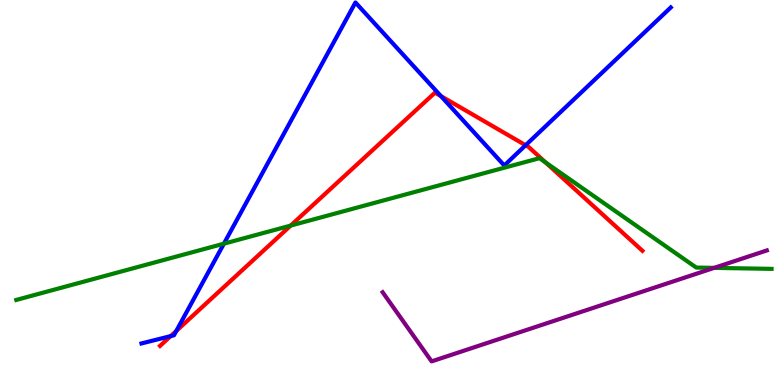[{'lines': ['blue', 'red'], 'intersections': [{'x': 2.2, 'y': 1.27}, {'x': 2.28, 'y': 1.41}, {'x': 5.69, 'y': 7.5}, {'x': 6.78, 'y': 6.23}]}, {'lines': ['green', 'red'], 'intersections': [{'x': 3.75, 'y': 4.14}, {'x': 7.04, 'y': 5.78}]}, {'lines': ['purple', 'red'], 'intersections': []}, {'lines': ['blue', 'green'], 'intersections': [{'x': 2.89, 'y': 3.67}]}, {'lines': ['blue', 'purple'], 'intersections': []}, {'lines': ['green', 'purple'], 'intersections': [{'x': 9.21, 'y': 3.04}]}]